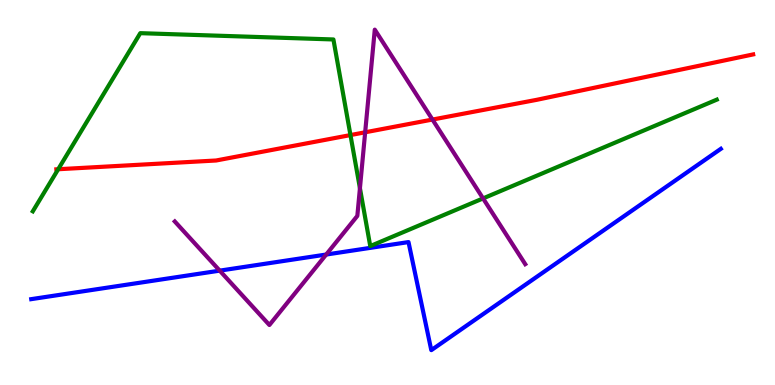[{'lines': ['blue', 'red'], 'intersections': []}, {'lines': ['green', 'red'], 'intersections': [{'x': 0.751, 'y': 5.6}, {'x': 4.52, 'y': 6.49}]}, {'lines': ['purple', 'red'], 'intersections': [{'x': 4.71, 'y': 6.56}, {'x': 5.58, 'y': 6.89}]}, {'lines': ['blue', 'green'], 'intersections': []}, {'lines': ['blue', 'purple'], 'intersections': [{'x': 2.84, 'y': 2.97}, {'x': 4.21, 'y': 3.39}]}, {'lines': ['green', 'purple'], 'intersections': [{'x': 4.64, 'y': 5.11}, {'x': 6.23, 'y': 4.85}]}]